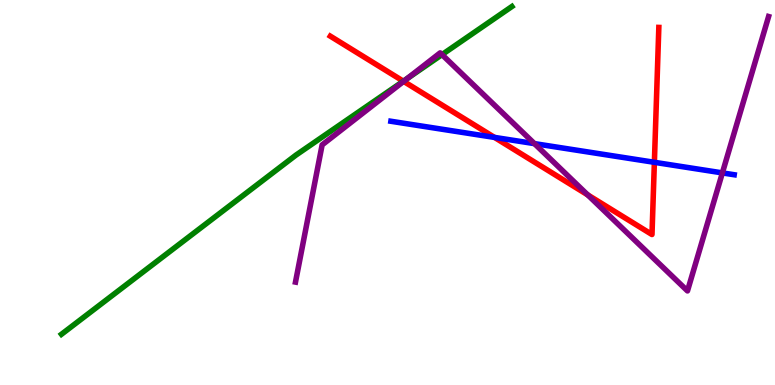[{'lines': ['blue', 'red'], 'intersections': [{'x': 6.38, 'y': 6.43}, {'x': 8.44, 'y': 5.78}]}, {'lines': ['green', 'red'], 'intersections': [{'x': 5.2, 'y': 7.89}]}, {'lines': ['purple', 'red'], 'intersections': [{'x': 5.21, 'y': 7.89}, {'x': 7.58, 'y': 4.94}]}, {'lines': ['blue', 'green'], 'intersections': []}, {'lines': ['blue', 'purple'], 'intersections': [{'x': 6.9, 'y': 6.27}, {'x': 9.32, 'y': 5.51}]}, {'lines': ['green', 'purple'], 'intersections': [{'x': 5.25, 'y': 7.96}, {'x': 5.7, 'y': 8.58}]}]